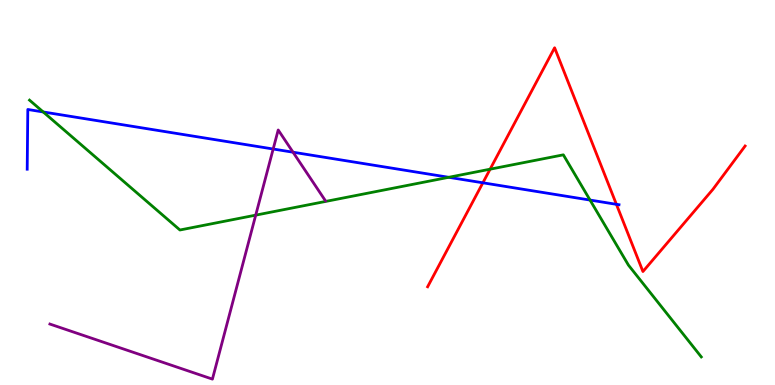[{'lines': ['blue', 'red'], 'intersections': [{'x': 6.23, 'y': 5.25}, {'x': 7.95, 'y': 4.69}]}, {'lines': ['green', 'red'], 'intersections': [{'x': 6.32, 'y': 5.61}]}, {'lines': ['purple', 'red'], 'intersections': []}, {'lines': ['blue', 'green'], 'intersections': [{'x': 0.558, 'y': 7.09}, {'x': 5.79, 'y': 5.39}, {'x': 7.61, 'y': 4.8}]}, {'lines': ['blue', 'purple'], 'intersections': [{'x': 3.52, 'y': 6.13}, {'x': 3.78, 'y': 6.05}]}, {'lines': ['green', 'purple'], 'intersections': [{'x': 3.3, 'y': 4.41}]}]